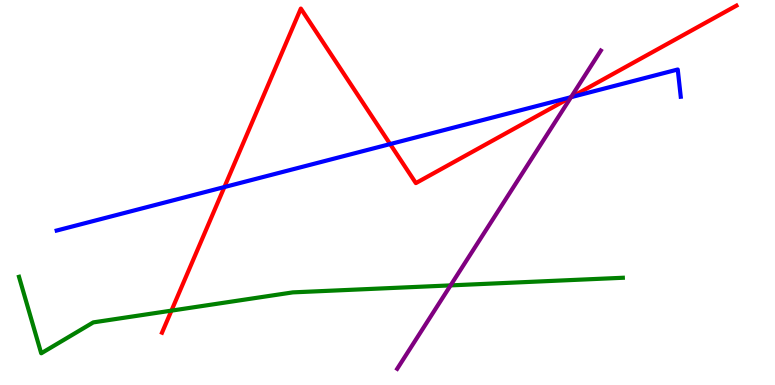[{'lines': ['blue', 'red'], 'intersections': [{'x': 2.9, 'y': 5.14}, {'x': 5.03, 'y': 6.26}, {'x': 7.37, 'y': 7.48}]}, {'lines': ['green', 'red'], 'intersections': [{'x': 2.21, 'y': 1.93}]}, {'lines': ['purple', 'red'], 'intersections': [{'x': 7.37, 'y': 7.47}]}, {'lines': ['blue', 'green'], 'intersections': []}, {'lines': ['blue', 'purple'], 'intersections': [{'x': 7.37, 'y': 7.48}]}, {'lines': ['green', 'purple'], 'intersections': [{'x': 5.81, 'y': 2.59}]}]